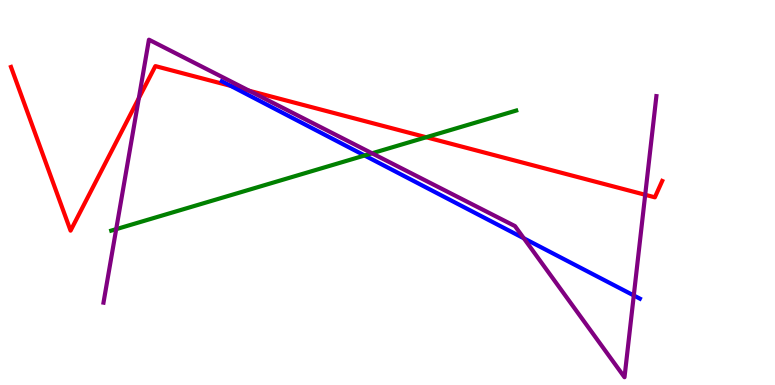[{'lines': ['blue', 'red'], 'intersections': [{'x': 2.98, 'y': 7.77}]}, {'lines': ['green', 'red'], 'intersections': [{'x': 5.5, 'y': 6.44}]}, {'lines': ['purple', 'red'], 'intersections': [{'x': 1.79, 'y': 7.45}, {'x': 3.22, 'y': 7.64}, {'x': 8.33, 'y': 4.94}]}, {'lines': ['blue', 'green'], 'intersections': [{'x': 4.7, 'y': 5.96}]}, {'lines': ['blue', 'purple'], 'intersections': [{'x': 6.76, 'y': 3.81}, {'x': 8.18, 'y': 2.33}]}, {'lines': ['green', 'purple'], 'intersections': [{'x': 1.5, 'y': 4.05}, {'x': 4.8, 'y': 6.02}]}]